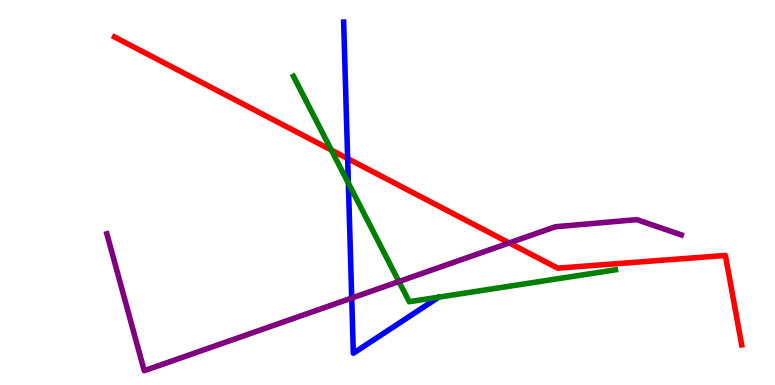[{'lines': ['blue', 'red'], 'intersections': [{'x': 4.49, 'y': 5.88}]}, {'lines': ['green', 'red'], 'intersections': [{'x': 4.28, 'y': 6.1}]}, {'lines': ['purple', 'red'], 'intersections': [{'x': 6.57, 'y': 3.69}]}, {'lines': ['blue', 'green'], 'intersections': [{'x': 4.5, 'y': 5.24}]}, {'lines': ['blue', 'purple'], 'intersections': [{'x': 4.54, 'y': 2.26}]}, {'lines': ['green', 'purple'], 'intersections': [{'x': 5.15, 'y': 2.69}]}]